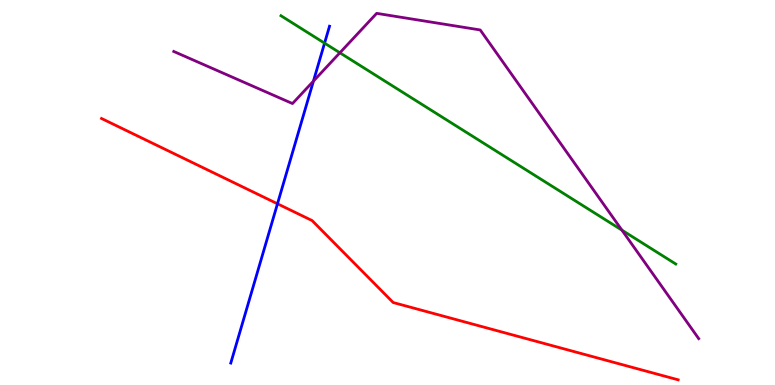[{'lines': ['blue', 'red'], 'intersections': [{'x': 3.58, 'y': 4.71}]}, {'lines': ['green', 'red'], 'intersections': []}, {'lines': ['purple', 'red'], 'intersections': []}, {'lines': ['blue', 'green'], 'intersections': [{'x': 4.19, 'y': 8.88}]}, {'lines': ['blue', 'purple'], 'intersections': [{'x': 4.04, 'y': 7.89}]}, {'lines': ['green', 'purple'], 'intersections': [{'x': 4.39, 'y': 8.63}, {'x': 8.02, 'y': 4.02}]}]